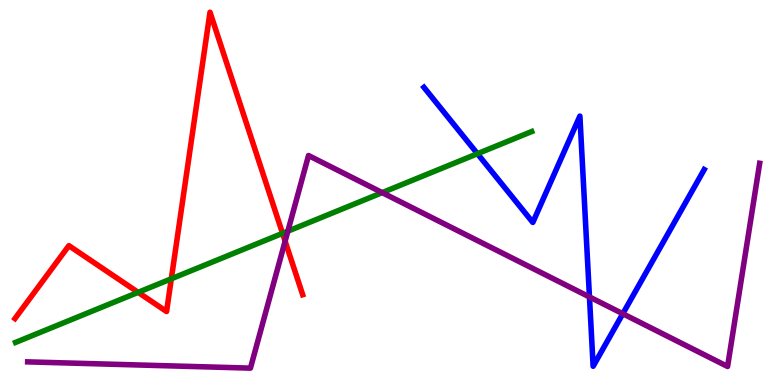[{'lines': ['blue', 'red'], 'intersections': []}, {'lines': ['green', 'red'], 'intersections': [{'x': 1.78, 'y': 2.41}, {'x': 2.21, 'y': 2.76}, {'x': 3.65, 'y': 3.94}]}, {'lines': ['purple', 'red'], 'intersections': [{'x': 3.68, 'y': 3.74}]}, {'lines': ['blue', 'green'], 'intersections': [{'x': 6.16, 'y': 6.01}]}, {'lines': ['blue', 'purple'], 'intersections': [{'x': 7.61, 'y': 2.29}, {'x': 8.04, 'y': 1.85}]}, {'lines': ['green', 'purple'], 'intersections': [{'x': 3.71, 'y': 4.0}, {'x': 4.93, 'y': 5.0}]}]